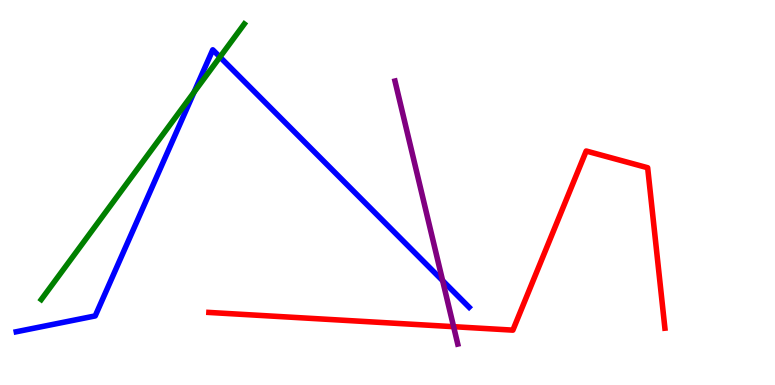[{'lines': ['blue', 'red'], 'intersections': []}, {'lines': ['green', 'red'], 'intersections': []}, {'lines': ['purple', 'red'], 'intersections': [{'x': 5.85, 'y': 1.51}]}, {'lines': ['blue', 'green'], 'intersections': [{'x': 2.5, 'y': 7.61}, {'x': 2.84, 'y': 8.52}]}, {'lines': ['blue', 'purple'], 'intersections': [{'x': 5.71, 'y': 2.71}]}, {'lines': ['green', 'purple'], 'intersections': []}]